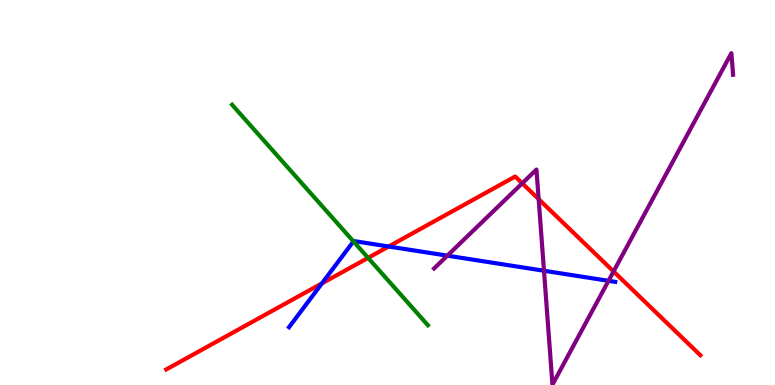[{'lines': ['blue', 'red'], 'intersections': [{'x': 4.15, 'y': 2.64}, {'x': 5.01, 'y': 3.6}]}, {'lines': ['green', 'red'], 'intersections': [{'x': 4.75, 'y': 3.3}]}, {'lines': ['purple', 'red'], 'intersections': [{'x': 6.74, 'y': 5.24}, {'x': 6.95, 'y': 4.83}, {'x': 7.92, 'y': 2.95}]}, {'lines': ['blue', 'green'], 'intersections': [{'x': 4.56, 'y': 3.73}]}, {'lines': ['blue', 'purple'], 'intersections': [{'x': 5.77, 'y': 3.36}, {'x': 7.02, 'y': 2.97}, {'x': 7.85, 'y': 2.71}]}, {'lines': ['green', 'purple'], 'intersections': []}]